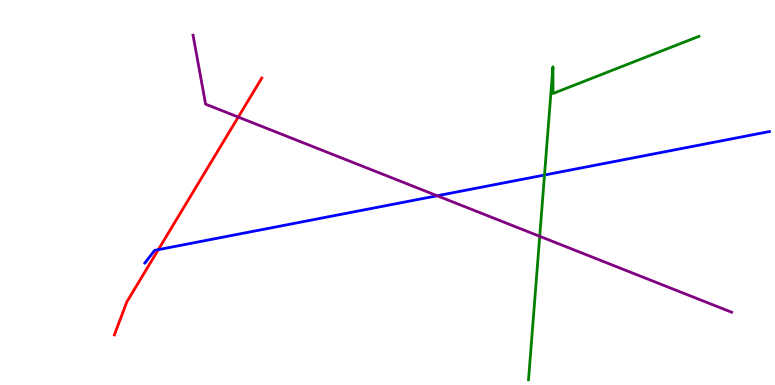[{'lines': ['blue', 'red'], 'intersections': [{'x': 2.04, 'y': 3.52}]}, {'lines': ['green', 'red'], 'intersections': []}, {'lines': ['purple', 'red'], 'intersections': [{'x': 3.07, 'y': 6.96}]}, {'lines': ['blue', 'green'], 'intersections': [{'x': 7.03, 'y': 5.45}]}, {'lines': ['blue', 'purple'], 'intersections': [{'x': 5.64, 'y': 4.92}]}, {'lines': ['green', 'purple'], 'intersections': [{'x': 6.96, 'y': 3.86}]}]